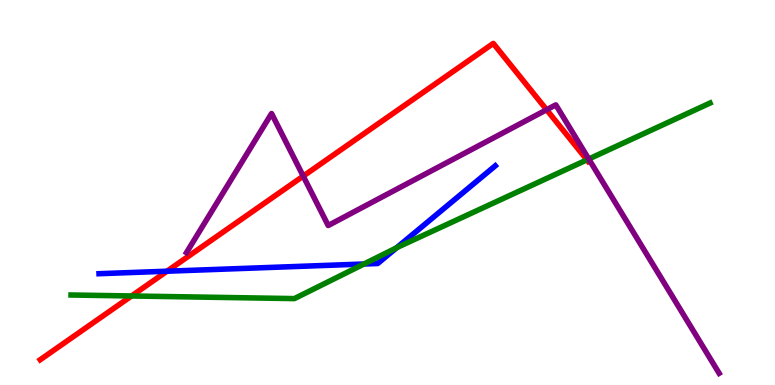[{'lines': ['blue', 'red'], 'intersections': [{'x': 2.15, 'y': 2.96}]}, {'lines': ['green', 'red'], 'intersections': [{'x': 1.7, 'y': 2.31}, {'x': 7.57, 'y': 5.85}]}, {'lines': ['purple', 'red'], 'intersections': [{'x': 3.91, 'y': 5.43}, {'x': 7.05, 'y': 7.15}]}, {'lines': ['blue', 'green'], 'intersections': [{'x': 4.7, 'y': 3.14}, {'x': 5.12, 'y': 3.56}]}, {'lines': ['blue', 'purple'], 'intersections': []}, {'lines': ['green', 'purple'], 'intersections': [{'x': 7.6, 'y': 5.87}]}]